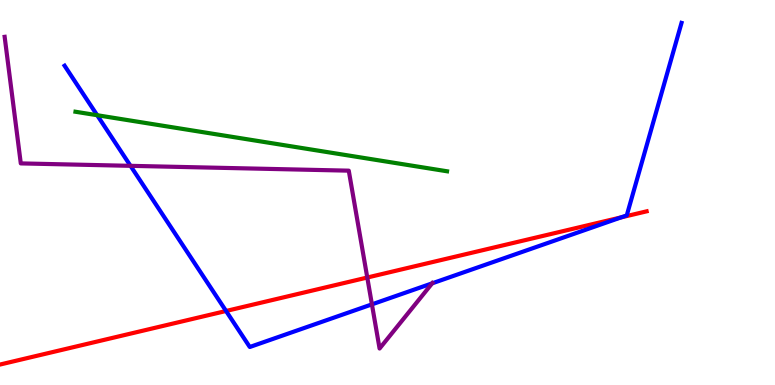[{'lines': ['blue', 'red'], 'intersections': [{'x': 2.92, 'y': 1.92}, {'x': 8.01, 'y': 4.35}]}, {'lines': ['green', 'red'], 'intersections': []}, {'lines': ['purple', 'red'], 'intersections': [{'x': 4.74, 'y': 2.79}]}, {'lines': ['blue', 'green'], 'intersections': [{'x': 1.25, 'y': 7.01}]}, {'lines': ['blue', 'purple'], 'intersections': [{'x': 1.68, 'y': 5.69}, {'x': 4.8, 'y': 2.09}, {'x': 5.58, 'y': 2.64}]}, {'lines': ['green', 'purple'], 'intersections': []}]